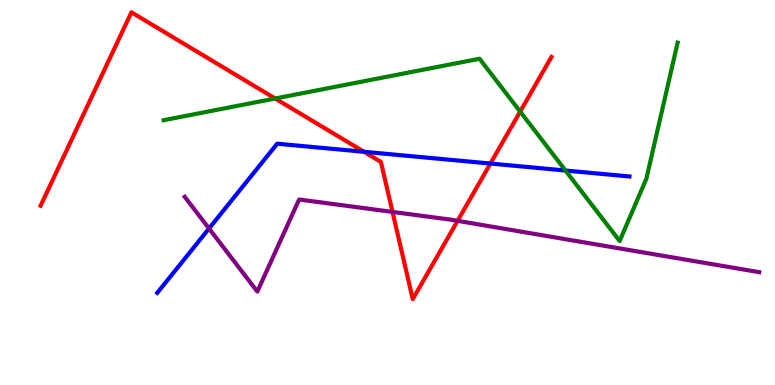[{'lines': ['blue', 'red'], 'intersections': [{'x': 4.7, 'y': 6.06}, {'x': 6.33, 'y': 5.75}]}, {'lines': ['green', 'red'], 'intersections': [{'x': 3.55, 'y': 7.44}, {'x': 6.71, 'y': 7.1}]}, {'lines': ['purple', 'red'], 'intersections': [{'x': 5.06, 'y': 4.5}, {'x': 5.9, 'y': 4.26}]}, {'lines': ['blue', 'green'], 'intersections': [{'x': 7.3, 'y': 5.57}]}, {'lines': ['blue', 'purple'], 'intersections': [{'x': 2.7, 'y': 4.06}]}, {'lines': ['green', 'purple'], 'intersections': []}]